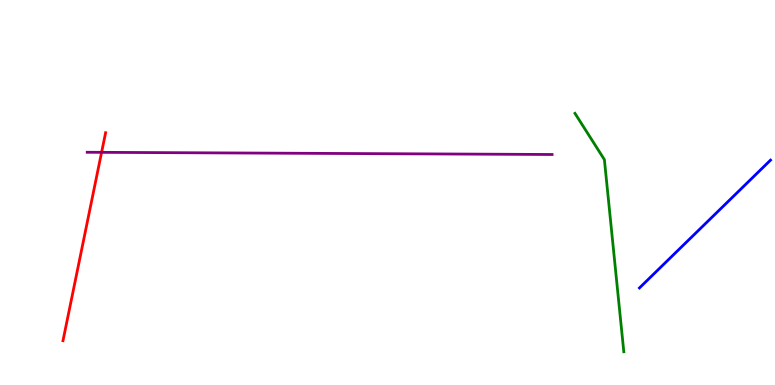[{'lines': ['blue', 'red'], 'intersections': []}, {'lines': ['green', 'red'], 'intersections': []}, {'lines': ['purple', 'red'], 'intersections': [{'x': 1.31, 'y': 6.04}]}, {'lines': ['blue', 'green'], 'intersections': []}, {'lines': ['blue', 'purple'], 'intersections': []}, {'lines': ['green', 'purple'], 'intersections': []}]